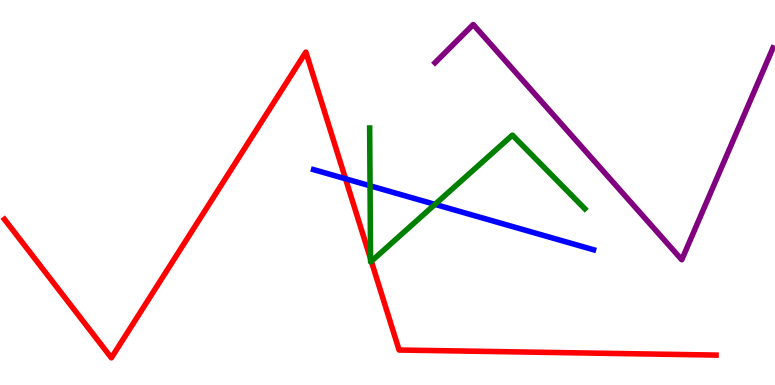[{'lines': ['blue', 'red'], 'intersections': [{'x': 4.46, 'y': 5.36}]}, {'lines': ['green', 'red'], 'intersections': [{'x': 4.78, 'y': 3.28}, {'x': 4.79, 'y': 3.21}]}, {'lines': ['purple', 'red'], 'intersections': []}, {'lines': ['blue', 'green'], 'intersections': [{'x': 4.77, 'y': 5.17}, {'x': 5.61, 'y': 4.69}]}, {'lines': ['blue', 'purple'], 'intersections': []}, {'lines': ['green', 'purple'], 'intersections': []}]